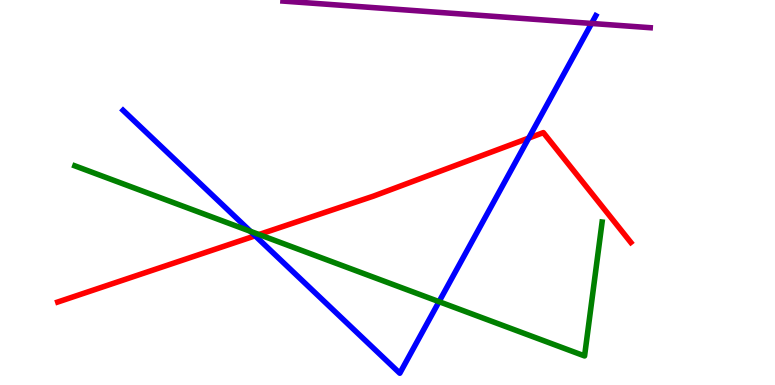[{'lines': ['blue', 'red'], 'intersections': [{'x': 3.29, 'y': 3.88}, {'x': 6.82, 'y': 6.41}]}, {'lines': ['green', 'red'], 'intersections': [{'x': 3.34, 'y': 3.91}]}, {'lines': ['purple', 'red'], 'intersections': []}, {'lines': ['blue', 'green'], 'intersections': [{'x': 3.23, 'y': 3.99}, {'x': 5.66, 'y': 2.16}]}, {'lines': ['blue', 'purple'], 'intersections': [{'x': 7.63, 'y': 9.39}]}, {'lines': ['green', 'purple'], 'intersections': []}]